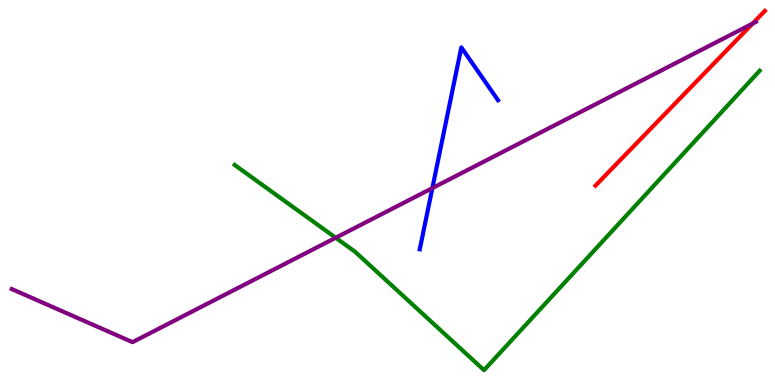[{'lines': ['blue', 'red'], 'intersections': []}, {'lines': ['green', 'red'], 'intersections': []}, {'lines': ['purple', 'red'], 'intersections': [{'x': 9.71, 'y': 9.39}]}, {'lines': ['blue', 'green'], 'intersections': []}, {'lines': ['blue', 'purple'], 'intersections': [{'x': 5.58, 'y': 5.11}]}, {'lines': ['green', 'purple'], 'intersections': [{'x': 4.33, 'y': 3.82}]}]